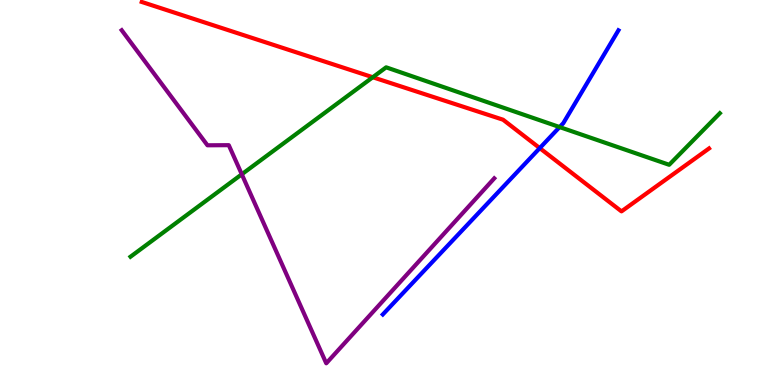[{'lines': ['blue', 'red'], 'intersections': [{'x': 6.96, 'y': 6.15}]}, {'lines': ['green', 'red'], 'intersections': [{'x': 4.81, 'y': 7.99}]}, {'lines': ['purple', 'red'], 'intersections': []}, {'lines': ['blue', 'green'], 'intersections': [{'x': 7.22, 'y': 6.7}]}, {'lines': ['blue', 'purple'], 'intersections': []}, {'lines': ['green', 'purple'], 'intersections': [{'x': 3.12, 'y': 5.47}]}]